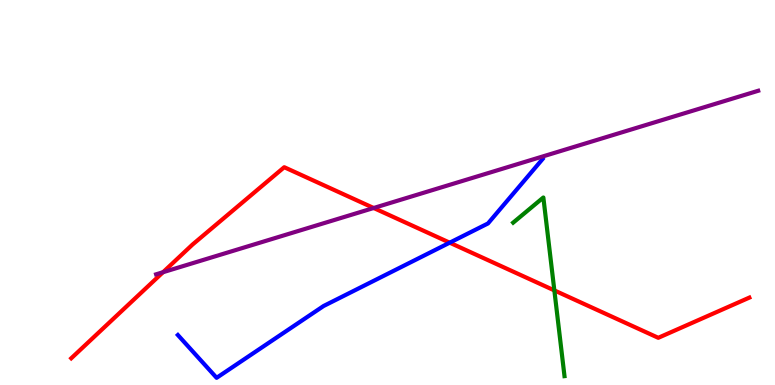[{'lines': ['blue', 'red'], 'intersections': [{'x': 5.8, 'y': 3.7}]}, {'lines': ['green', 'red'], 'intersections': [{'x': 7.15, 'y': 2.46}]}, {'lines': ['purple', 'red'], 'intersections': [{'x': 2.1, 'y': 2.93}, {'x': 4.82, 'y': 4.6}]}, {'lines': ['blue', 'green'], 'intersections': []}, {'lines': ['blue', 'purple'], 'intersections': []}, {'lines': ['green', 'purple'], 'intersections': []}]